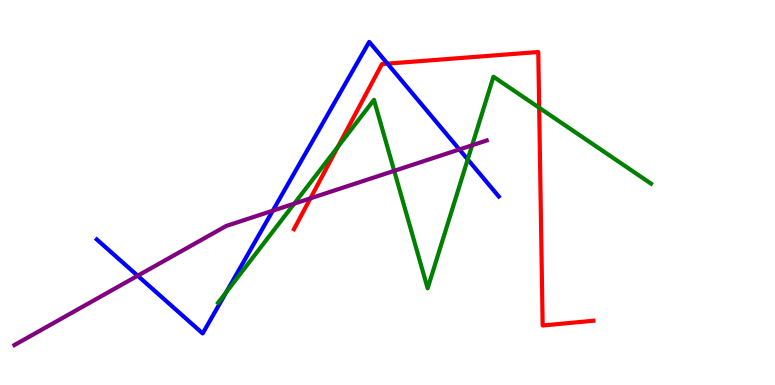[{'lines': ['blue', 'red'], 'intersections': [{'x': 5.0, 'y': 8.35}]}, {'lines': ['green', 'red'], 'intersections': [{'x': 4.36, 'y': 6.18}, {'x': 6.96, 'y': 7.2}]}, {'lines': ['purple', 'red'], 'intersections': [{'x': 4.01, 'y': 4.85}]}, {'lines': ['blue', 'green'], 'intersections': [{'x': 2.92, 'y': 2.41}, {'x': 6.04, 'y': 5.86}]}, {'lines': ['blue', 'purple'], 'intersections': [{'x': 1.78, 'y': 2.84}, {'x': 3.52, 'y': 4.53}, {'x': 5.93, 'y': 6.12}]}, {'lines': ['green', 'purple'], 'intersections': [{'x': 3.8, 'y': 4.71}, {'x': 5.09, 'y': 5.56}, {'x': 6.09, 'y': 6.23}]}]